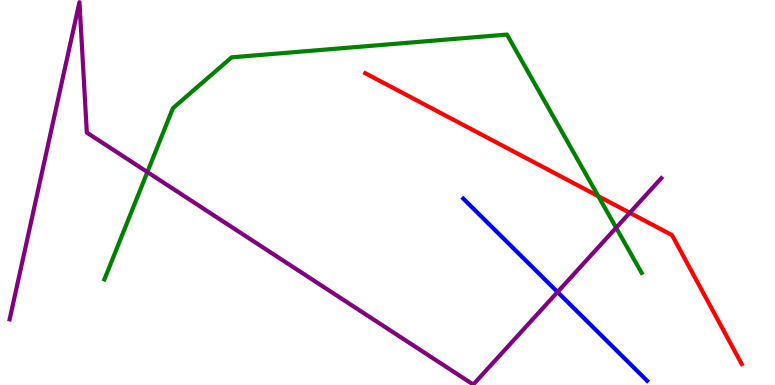[{'lines': ['blue', 'red'], 'intersections': []}, {'lines': ['green', 'red'], 'intersections': [{'x': 7.72, 'y': 4.9}]}, {'lines': ['purple', 'red'], 'intersections': [{'x': 8.13, 'y': 4.47}]}, {'lines': ['blue', 'green'], 'intersections': []}, {'lines': ['blue', 'purple'], 'intersections': [{'x': 7.19, 'y': 2.41}]}, {'lines': ['green', 'purple'], 'intersections': [{'x': 1.9, 'y': 5.53}, {'x': 7.95, 'y': 4.08}]}]